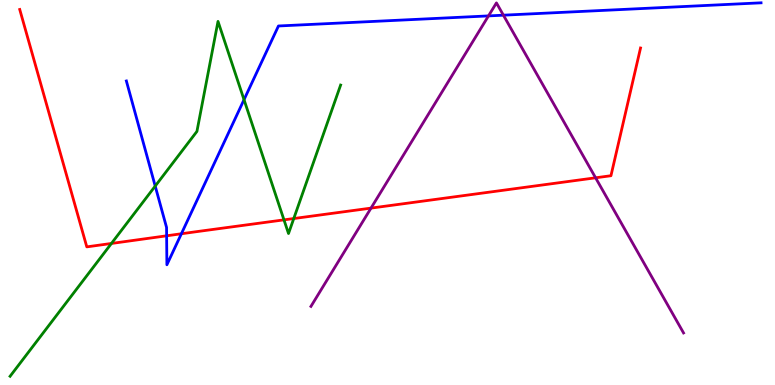[{'lines': ['blue', 'red'], 'intersections': [{'x': 2.15, 'y': 3.88}, {'x': 2.34, 'y': 3.93}]}, {'lines': ['green', 'red'], 'intersections': [{'x': 1.44, 'y': 3.68}, {'x': 3.66, 'y': 4.29}, {'x': 3.79, 'y': 4.32}]}, {'lines': ['purple', 'red'], 'intersections': [{'x': 4.79, 'y': 4.59}, {'x': 7.69, 'y': 5.38}]}, {'lines': ['blue', 'green'], 'intersections': [{'x': 2.0, 'y': 5.17}, {'x': 3.15, 'y': 7.41}]}, {'lines': ['blue', 'purple'], 'intersections': [{'x': 6.3, 'y': 9.59}, {'x': 6.5, 'y': 9.61}]}, {'lines': ['green', 'purple'], 'intersections': []}]